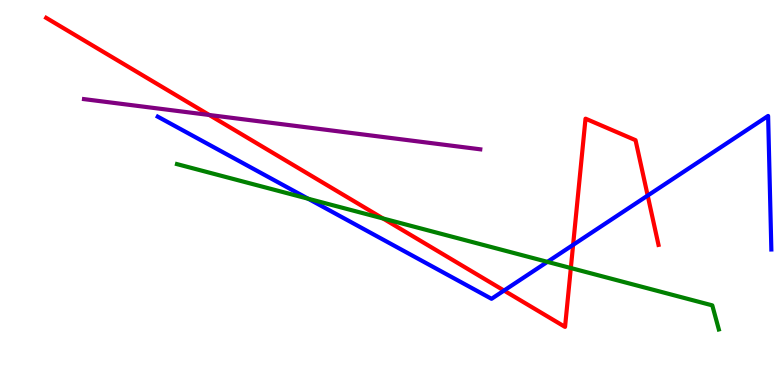[{'lines': ['blue', 'red'], 'intersections': [{'x': 6.5, 'y': 2.45}, {'x': 7.4, 'y': 3.64}, {'x': 8.36, 'y': 4.92}]}, {'lines': ['green', 'red'], 'intersections': [{'x': 4.94, 'y': 4.33}, {'x': 7.37, 'y': 3.04}]}, {'lines': ['purple', 'red'], 'intersections': [{'x': 2.7, 'y': 7.01}]}, {'lines': ['blue', 'green'], 'intersections': [{'x': 3.98, 'y': 4.84}, {'x': 7.06, 'y': 3.2}]}, {'lines': ['blue', 'purple'], 'intersections': []}, {'lines': ['green', 'purple'], 'intersections': []}]